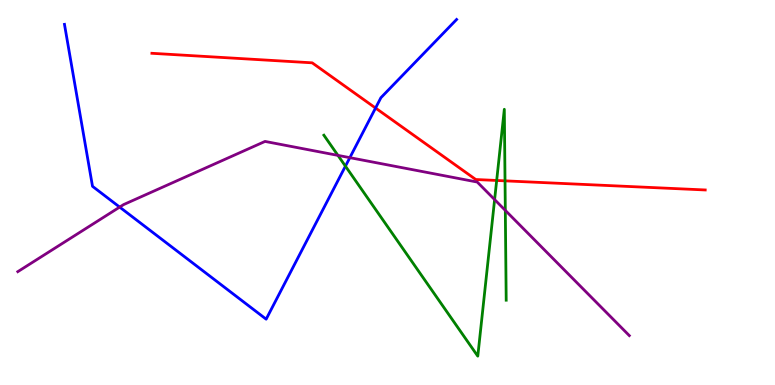[{'lines': ['blue', 'red'], 'intersections': [{'x': 4.85, 'y': 7.19}]}, {'lines': ['green', 'red'], 'intersections': [{'x': 6.41, 'y': 5.31}, {'x': 6.52, 'y': 5.3}]}, {'lines': ['purple', 'red'], 'intersections': []}, {'lines': ['blue', 'green'], 'intersections': [{'x': 4.46, 'y': 5.68}]}, {'lines': ['blue', 'purple'], 'intersections': [{'x': 1.54, 'y': 4.62}, {'x': 4.51, 'y': 5.9}]}, {'lines': ['green', 'purple'], 'intersections': [{'x': 4.36, 'y': 5.96}, {'x': 6.38, 'y': 4.82}, {'x': 6.52, 'y': 4.54}]}]